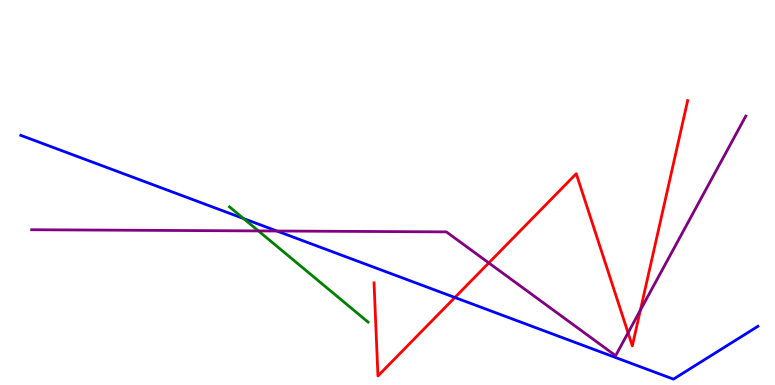[{'lines': ['blue', 'red'], 'intersections': [{'x': 5.87, 'y': 2.27}]}, {'lines': ['green', 'red'], 'intersections': []}, {'lines': ['purple', 'red'], 'intersections': [{'x': 6.31, 'y': 3.17}, {'x': 8.1, 'y': 1.36}, {'x': 8.26, 'y': 1.95}]}, {'lines': ['blue', 'green'], 'intersections': [{'x': 3.14, 'y': 4.32}]}, {'lines': ['blue', 'purple'], 'intersections': [{'x': 3.57, 'y': 4.0}]}, {'lines': ['green', 'purple'], 'intersections': [{'x': 3.33, 'y': 4.0}]}]